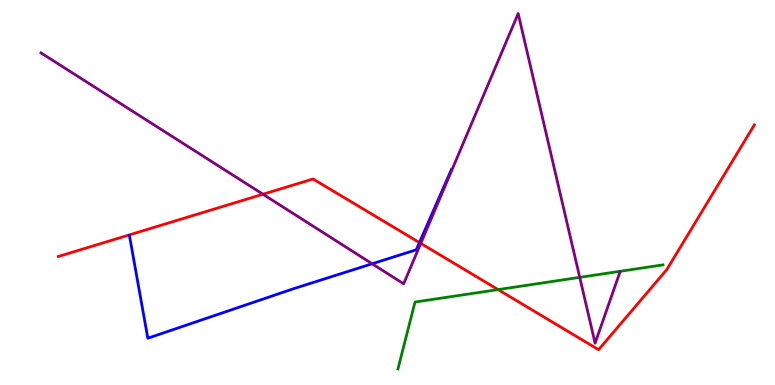[{'lines': ['blue', 'red'], 'intersections': [{'x': 5.41, 'y': 3.7}]}, {'lines': ['green', 'red'], 'intersections': [{'x': 6.43, 'y': 2.48}]}, {'lines': ['purple', 'red'], 'intersections': [{'x': 3.39, 'y': 4.96}, {'x': 5.43, 'y': 3.68}]}, {'lines': ['blue', 'green'], 'intersections': []}, {'lines': ['blue', 'purple'], 'intersections': [{'x': 4.8, 'y': 3.15}]}, {'lines': ['green', 'purple'], 'intersections': [{'x': 7.48, 'y': 2.8}]}]